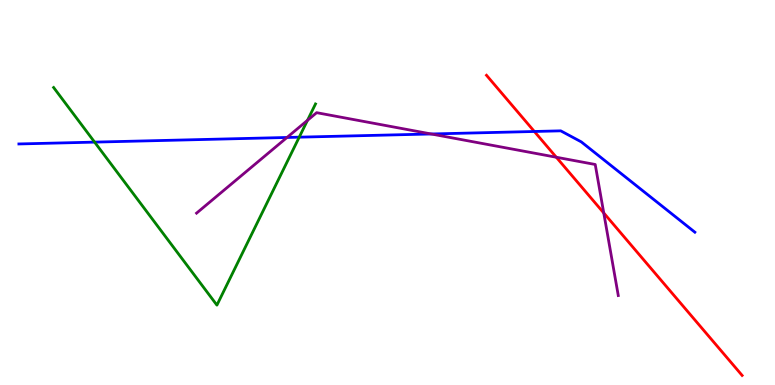[{'lines': ['blue', 'red'], 'intersections': [{'x': 6.9, 'y': 6.58}]}, {'lines': ['green', 'red'], 'intersections': []}, {'lines': ['purple', 'red'], 'intersections': [{'x': 7.18, 'y': 5.92}, {'x': 7.79, 'y': 4.47}]}, {'lines': ['blue', 'green'], 'intersections': [{'x': 1.22, 'y': 6.31}, {'x': 3.86, 'y': 6.44}]}, {'lines': ['blue', 'purple'], 'intersections': [{'x': 3.7, 'y': 6.43}, {'x': 5.56, 'y': 6.52}]}, {'lines': ['green', 'purple'], 'intersections': [{'x': 3.97, 'y': 6.87}]}]